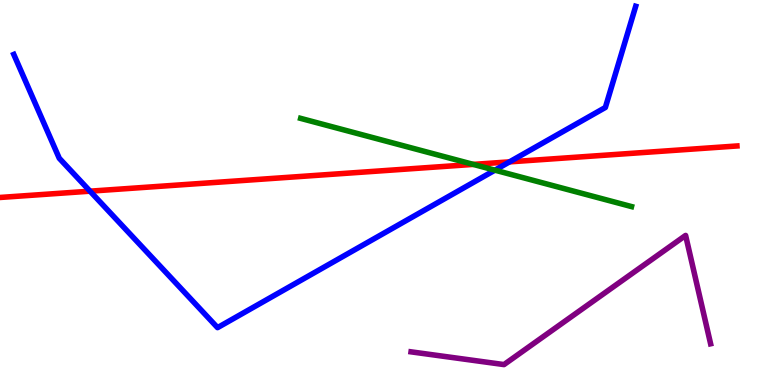[{'lines': ['blue', 'red'], 'intersections': [{'x': 1.16, 'y': 5.03}, {'x': 6.57, 'y': 5.8}]}, {'lines': ['green', 'red'], 'intersections': [{'x': 6.11, 'y': 5.73}]}, {'lines': ['purple', 'red'], 'intersections': []}, {'lines': ['blue', 'green'], 'intersections': [{'x': 6.39, 'y': 5.58}]}, {'lines': ['blue', 'purple'], 'intersections': []}, {'lines': ['green', 'purple'], 'intersections': []}]